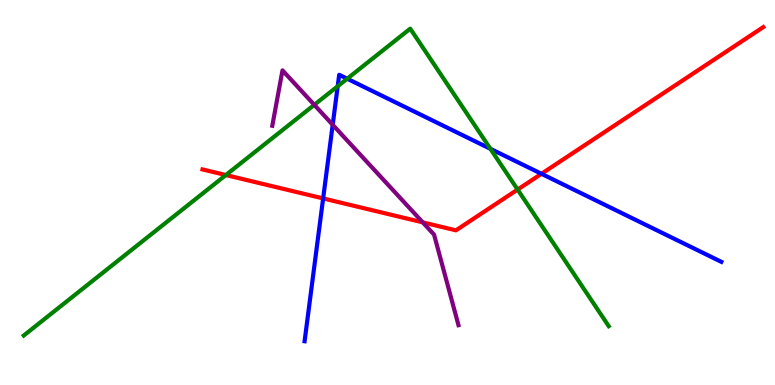[{'lines': ['blue', 'red'], 'intersections': [{'x': 4.17, 'y': 4.85}, {'x': 6.99, 'y': 5.49}]}, {'lines': ['green', 'red'], 'intersections': [{'x': 2.91, 'y': 5.45}, {'x': 6.68, 'y': 5.08}]}, {'lines': ['purple', 'red'], 'intersections': [{'x': 5.45, 'y': 4.22}]}, {'lines': ['blue', 'green'], 'intersections': [{'x': 4.36, 'y': 7.76}, {'x': 4.48, 'y': 7.96}, {'x': 6.33, 'y': 6.13}]}, {'lines': ['blue', 'purple'], 'intersections': [{'x': 4.29, 'y': 6.76}]}, {'lines': ['green', 'purple'], 'intersections': [{'x': 4.06, 'y': 7.28}]}]